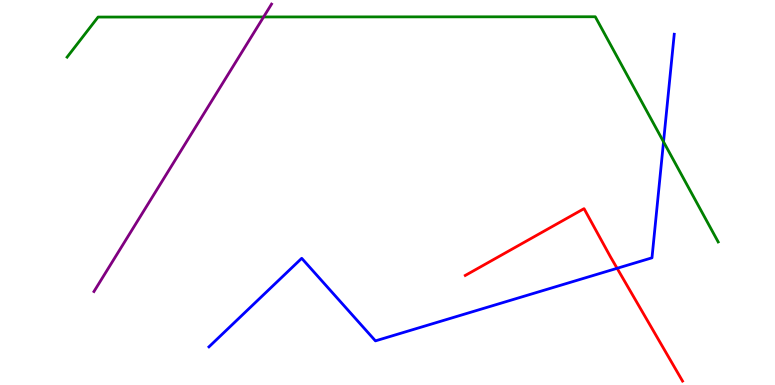[{'lines': ['blue', 'red'], 'intersections': [{'x': 7.96, 'y': 3.03}]}, {'lines': ['green', 'red'], 'intersections': []}, {'lines': ['purple', 'red'], 'intersections': []}, {'lines': ['blue', 'green'], 'intersections': [{'x': 8.56, 'y': 6.32}]}, {'lines': ['blue', 'purple'], 'intersections': []}, {'lines': ['green', 'purple'], 'intersections': [{'x': 3.4, 'y': 9.56}]}]